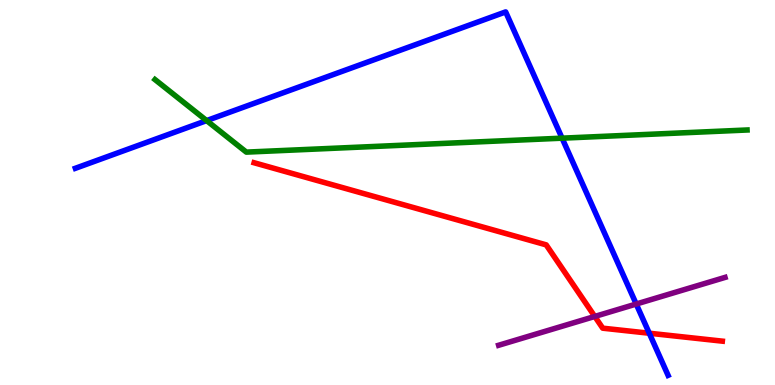[{'lines': ['blue', 'red'], 'intersections': [{'x': 8.38, 'y': 1.34}]}, {'lines': ['green', 'red'], 'intersections': []}, {'lines': ['purple', 'red'], 'intersections': [{'x': 7.67, 'y': 1.78}]}, {'lines': ['blue', 'green'], 'intersections': [{'x': 2.67, 'y': 6.87}, {'x': 7.25, 'y': 6.41}]}, {'lines': ['blue', 'purple'], 'intersections': [{'x': 8.21, 'y': 2.1}]}, {'lines': ['green', 'purple'], 'intersections': []}]